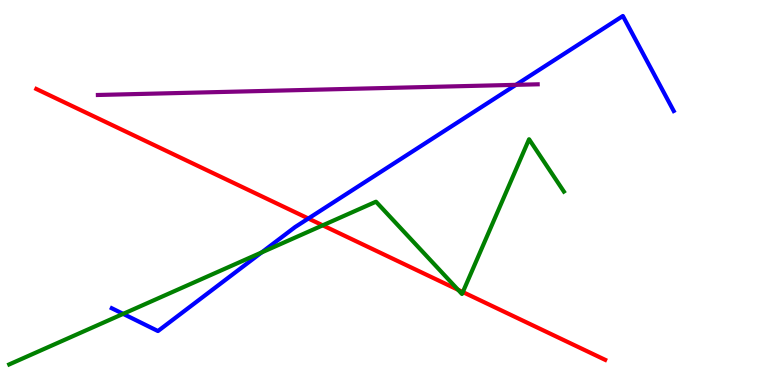[{'lines': ['blue', 'red'], 'intersections': [{'x': 3.98, 'y': 4.32}]}, {'lines': ['green', 'red'], 'intersections': [{'x': 4.16, 'y': 4.15}, {'x': 5.91, 'y': 2.47}, {'x': 5.97, 'y': 2.41}]}, {'lines': ['purple', 'red'], 'intersections': []}, {'lines': ['blue', 'green'], 'intersections': [{'x': 1.59, 'y': 1.85}, {'x': 3.38, 'y': 3.44}]}, {'lines': ['blue', 'purple'], 'intersections': [{'x': 6.66, 'y': 7.8}]}, {'lines': ['green', 'purple'], 'intersections': []}]